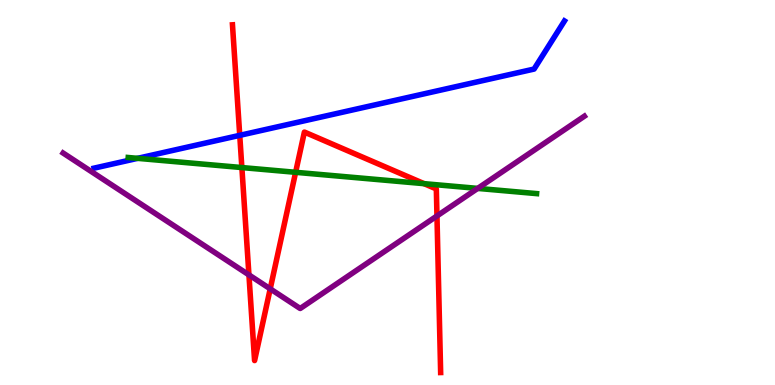[{'lines': ['blue', 'red'], 'intersections': [{'x': 3.09, 'y': 6.48}]}, {'lines': ['green', 'red'], 'intersections': [{'x': 3.12, 'y': 5.65}, {'x': 3.81, 'y': 5.52}, {'x': 5.47, 'y': 5.23}]}, {'lines': ['purple', 'red'], 'intersections': [{'x': 3.21, 'y': 2.86}, {'x': 3.49, 'y': 2.5}, {'x': 5.64, 'y': 4.39}]}, {'lines': ['blue', 'green'], 'intersections': [{'x': 1.78, 'y': 5.89}]}, {'lines': ['blue', 'purple'], 'intersections': []}, {'lines': ['green', 'purple'], 'intersections': [{'x': 6.16, 'y': 5.11}]}]